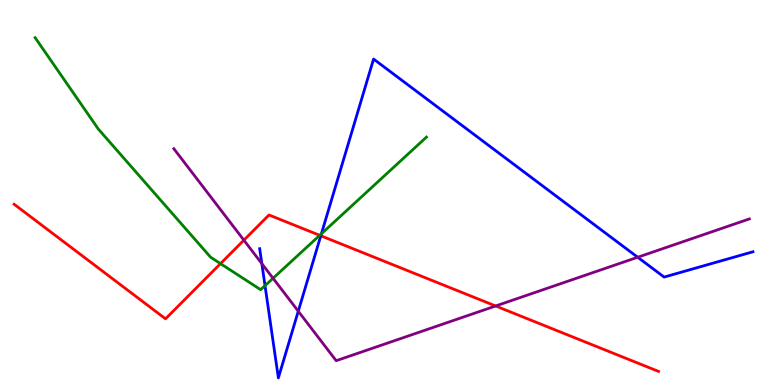[{'lines': ['blue', 'red'], 'intersections': [{'x': 4.14, 'y': 3.88}]}, {'lines': ['green', 'red'], 'intersections': [{'x': 2.85, 'y': 3.15}, {'x': 4.13, 'y': 3.89}]}, {'lines': ['purple', 'red'], 'intersections': [{'x': 3.15, 'y': 3.76}, {'x': 6.4, 'y': 2.05}]}, {'lines': ['blue', 'green'], 'intersections': [{'x': 3.42, 'y': 2.58}, {'x': 4.15, 'y': 3.93}]}, {'lines': ['blue', 'purple'], 'intersections': [{'x': 3.38, 'y': 3.15}, {'x': 3.85, 'y': 1.92}, {'x': 8.23, 'y': 3.32}]}, {'lines': ['green', 'purple'], 'intersections': [{'x': 3.52, 'y': 2.77}]}]